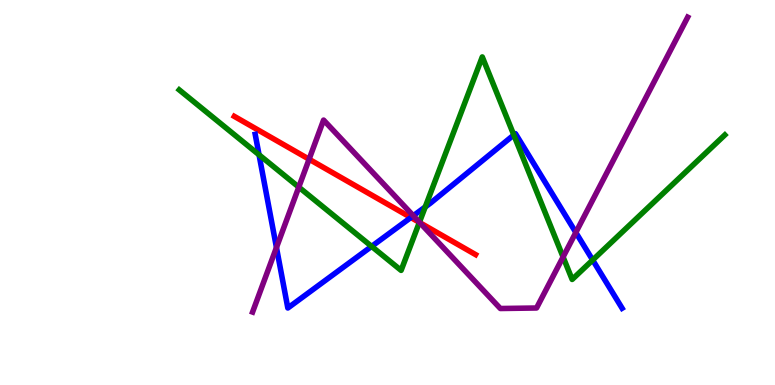[{'lines': ['blue', 'red'], 'intersections': [{'x': 5.3, 'y': 4.35}]}, {'lines': ['green', 'red'], 'intersections': [{'x': 5.41, 'y': 4.22}]}, {'lines': ['purple', 'red'], 'intersections': [{'x': 3.99, 'y': 5.86}, {'x': 5.42, 'y': 4.22}]}, {'lines': ['blue', 'green'], 'intersections': [{'x': 3.34, 'y': 5.98}, {'x': 4.8, 'y': 3.6}, {'x': 5.49, 'y': 4.62}, {'x': 6.63, 'y': 6.49}, {'x': 7.65, 'y': 3.25}]}, {'lines': ['blue', 'purple'], 'intersections': [{'x': 3.57, 'y': 3.57}, {'x': 5.33, 'y': 4.4}, {'x': 7.43, 'y': 3.96}]}, {'lines': ['green', 'purple'], 'intersections': [{'x': 3.86, 'y': 5.14}, {'x': 5.41, 'y': 4.23}, {'x': 7.27, 'y': 3.33}]}]